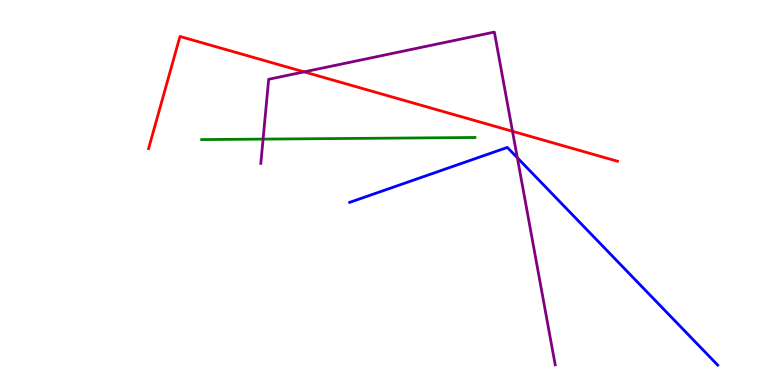[{'lines': ['blue', 'red'], 'intersections': []}, {'lines': ['green', 'red'], 'intersections': []}, {'lines': ['purple', 'red'], 'intersections': [{'x': 3.92, 'y': 8.13}, {'x': 6.61, 'y': 6.59}]}, {'lines': ['blue', 'green'], 'intersections': []}, {'lines': ['blue', 'purple'], 'intersections': [{'x': 6.68, 'y': 5.9}]}, {'lines': ['green', 'purple'], 'intersections': [{'x': 3.39, 'y': 6.39}]}]